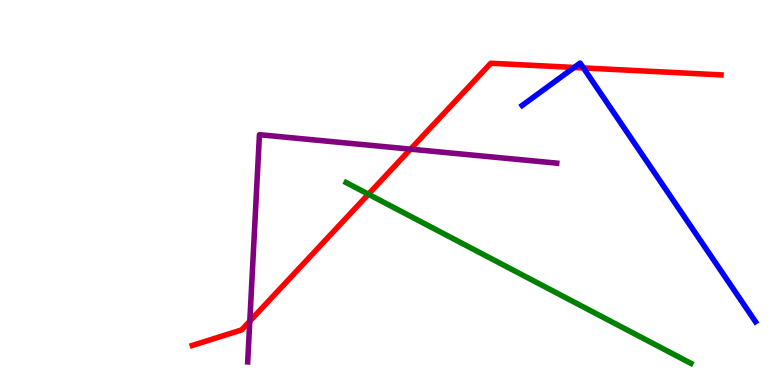[{'lines': ['blue', 'red'], 'intersections': [{'x': 7.41, 'y': 8.25}, {'x': 7.53, 'y': 8.24}]}, {'lines': ['green', 'red'], 'intersections': [{'x': 4.75, 'y': 4.95}]}, {'lines': ['purple', 'red'], 'intersections': [{'x': 3.22, 'y': 1.66}, {'x': 5.3, 'y': 6.13}]}, {'lines': ['blue', 'green'], 'intersections': []}, {'lines': ['blue', 'purple'], 'intersections': []}, {'lines': ['green', 'purple'], 'intersections': []}]